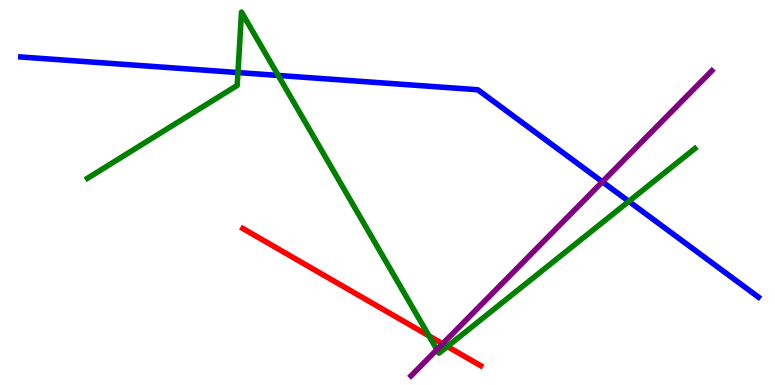[{'lines': ['blue', 'red'], 'intersections': []}, {'lines': ['green', 'red'], 'intersections': [{'x': 5.54, 'y': 1.28}, {'x': 5.77, 'y': 1.0}]}, {'lines': ['purple', 'red'], 'intersections': [{'x': 5.71, 'y': 1.07}]}, {'lines': ['blue', 'green'], 'intersections': [{'x': 3.07, 'y': 8.12}, {'x': 3.59, 'y': 8.04}, {'x': 8.11, 'y': 4.77}]}, {'lines': ['blue', 'purple'], 'intersections': [{'x': 7.77, 'y': 5.28}]}, {'lines': ['green', 'purple'], 'intersections': [{'x': 5.64, 'y': 0.92}]}]